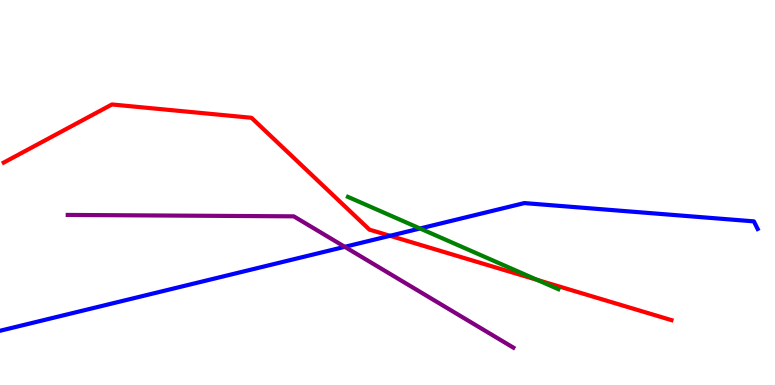[{'lines': ['blue', 'red'], 'intersections': [{'x': 5.03, 'y': 3.88}]}, {'lines': ['green', 'red'], 'intersections': [{'x': 6.93, 'y': 2.73}]}, {'lines': ['purple', 'red'], 'intersections': []}, {'lines': ['blue', 'green'], 'intersections': [{'x': 5.42, 'y': 4.07}]}, {'lines': ['blue', 'purple'], 'intersections': [{'x': 4.45, 'y': 3.59}]}, {'lines': ['green', 'purple'], 'intersections': []}]